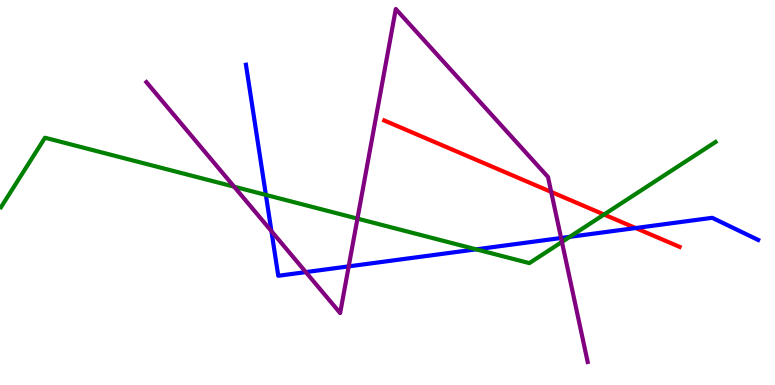[{'lines': ['blue', 'red'], 'intersections': [{'x': 8.2, 'y': 4.08}]}, {'lines': ['green', 'red'], 'intersections': [{'x': 7.79, 'y': 4.43}]}, {'lines': ['purple', 'red'], 'intersections': [{'x': 7.11, 'y': 5.02}]}, {'lines': ['blue', 'green'], 'intersections': [{'x': 3.43, 'y': 4.94}, {'x': 6.14, 'y': 3.52}, {'x': 7.35, 'y': 3.85}]}, {'lines': ['blue', 'purple'], 'intersections': [{'x': 3.5, 'y': 4.0}, {'x': 3.95, 'y': 2.93}, {'x': 4.5, 'y': 3.08}, {'x': 7.24, 'y': 3.82}]}, {'lines': ['green', 'purple'], 'intersections': [{'x': 3.02, 'y': 5.15}, {'x': 4.61, 'y': 4.32}, {'x': 7.25, 'y': 3.72}]}]